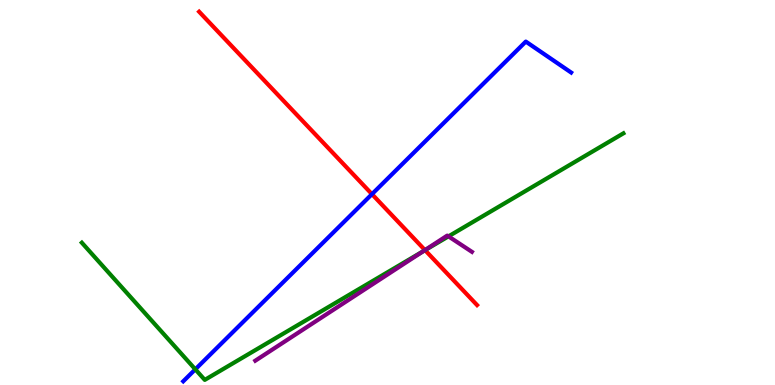[{'lines': ['blue', 'red'], 'intersections': [{'x': 4.8, 'y': 4.96}]}, {'lines': ['green', 'red'], 'intersections': [{'x': 5.48, 'y': 3.5}]}, {'lines': ['purple', 'red'], 'intersections': [{'x': 5.48, 'y': 3.5}]}, {'lines': ['blue', 'green'], 'intersections': [{'x': 2.52, 'y': 0.407}]}, {'lines': ['blue', 'purple'], 'intersections': []}, {'lines': ['green', 'purple'], 'intersections': [{'x': 5.46, 'y': 3.48}, {'x': 5.79, 'y': 3.86}]}]